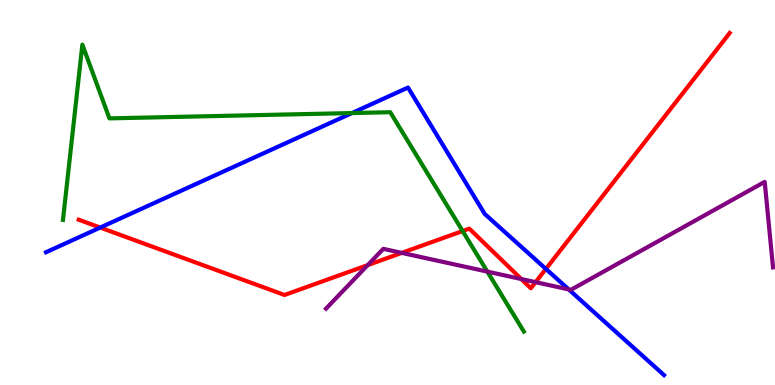[{'lines': ['blue', 'red'], 'intersections': [{'x': 1.29, 'y': 4.09}, {'x': 7.04, 'y': 3.02}]}, {'lines': ['green', 'red'], 'intersections': [{'x': 5.97, 'y': 4.0}]}, {'lines': ['purple', 'red'], 'intersections': [{'x': 4.75, 'y': 3.11}, {'x': 5.18, 'y': 3.43}, {'x': 6.73, 'y': 2.75}, {'x': 6.91, 'y': 2.67}]}, {'lines': ['blue', 'green'], 'intersections': [{'x': 4.54, 'y': 7.06}]}, {'lines': ['blue', 'purple'], 'intersections': [{'x': 7.34, 'y': 2.48}]}, {'lines': ['green', 'purple'], 'intersections': [{'x': 6.29, 'y': 2.95}]}]